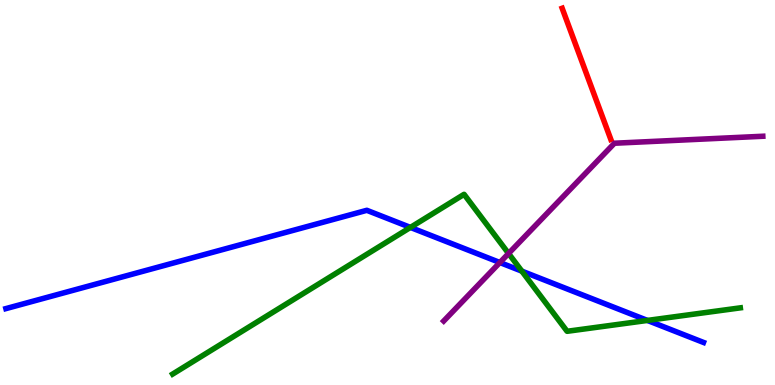[{'lines': ['blue', 'red'], 'intersections': []}, {'lines': ['green', 'red'], 'intersections': []}, {'lines': ['purple', 'red'], 'intersections': []}, {'lines': ['blue', 'green'], 'intersections': [{'x': 5.3, 'y': 4.09}, {'x': 6.73, 'y': 2.96}, {'x': 8.35, 'y': 1.68}]}, {'lines': ['blue', 'purple'], 'intersections': [{'x': 6.45, 'y': 3.18}]}, {'lines': ['green', 'purple'], 'intersections': [{'x': 6.56, 'y': 3.42}]}]